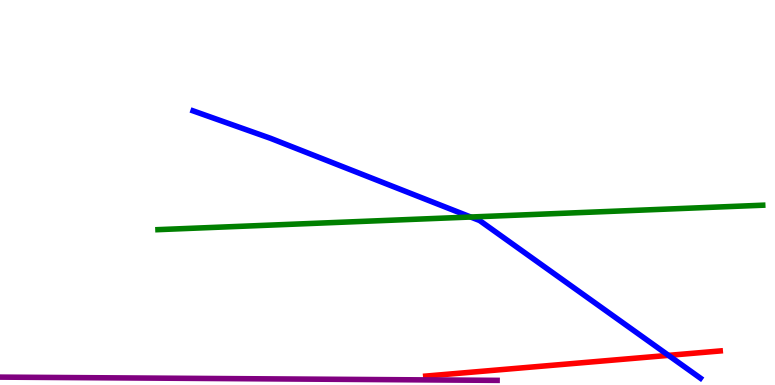[{'lines': ['blue', 'red'], 'intersections': [{'x': 8.63, 'y': 0.77}]}, {'lines': ['green', 'red'], 'intersections': []}, {'lines': ['purple', 'red'], 'intersections': []}, {'lines': ['blue', 'green'], 'intersections': [{'x': 6.07, 'y': 4.36}]}, {'lines': ['blue', 'purple'], 'intersections': []}, {'lines': ['green', 'purple'], 'intersections': []}]